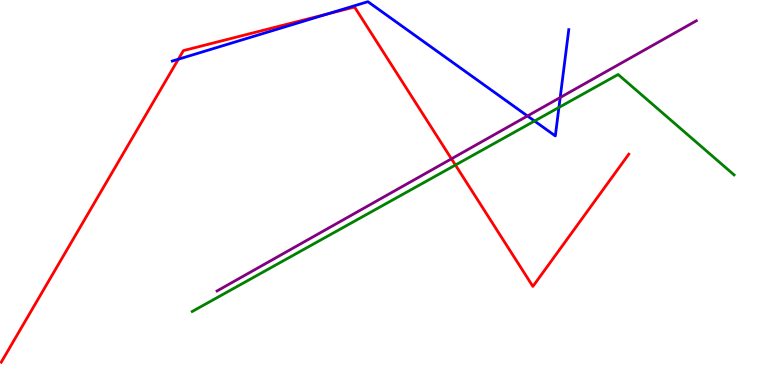[{'lines': ['blue', 'red'], 'intersections': [{'x': 2.3, 'y': 8.46}, {'x': 4.23, 'y': 9.64}]}, {'lines': ['green', 'red'], 'intersections': [{'x': 5.88, 'y': 5.71}]}, {'lines': ['purple', 'red'], 'intersections': [{'x': 5.83, 'y': 5.87}]}, {'lines': ['blue', 'green'], 'intersections': [{'x': 6.9, 'y': 6.86}, {'x': 7.21, 'y': 7.21}]}, {'lines': ['blue', 'purple'], 'intersections': [{'x': 6.81, 'y': 6.99}, {'x': 7.23, 'y': 7.47}]}, {'lines': ['green', 'purple'], 'intersections': []}]